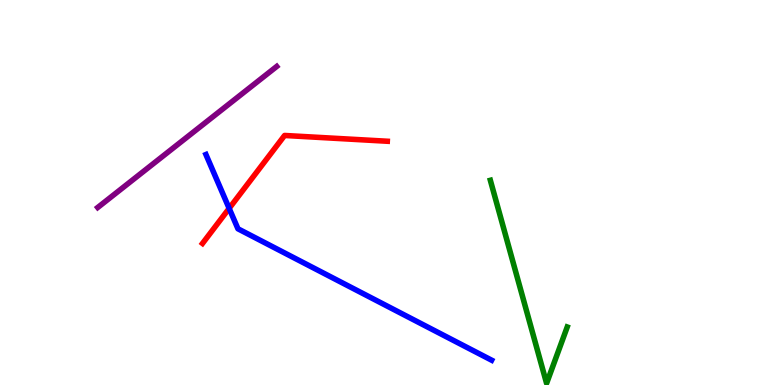[{'lines': ['blue', 'red'], 'intersections': [{'x': 2.96, 'y': 4.59}]}, {'lines': ['green', 'red'], 'intersections': []}, {'lines': ['purple', 'red'], 'intersections': []}, {'lines': ['blue', 'green'], 'intersections': []}, {'lines': ['blue', 'purple'], 'intersections': []}, {'lines': ['green', 'purple'], 'intersections': []}]